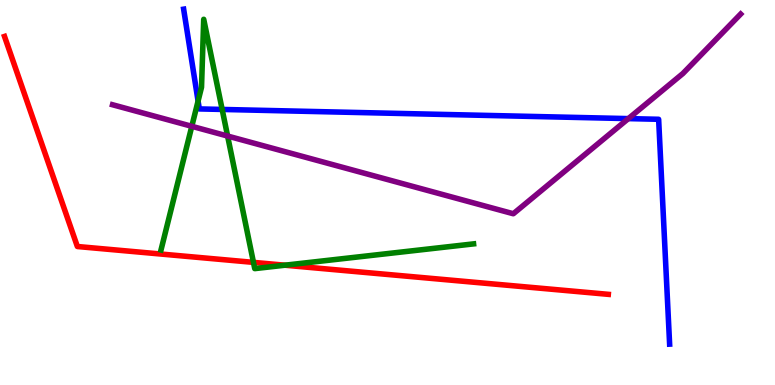[{'lines': ['blue', 'red'], 'intersections': []}, {'lines': ['green', 'red'], 'intersections': [{'x': 3.27, 'y': 3.19}, {'x': 3.68, 'y': 3.11}]}, {'lines': ['purple', 'red'], 'intersections': []}, {'lines': ['blue', 'green'], 'intersections': [{'x': 2.56, 'y': 7.37}, {'x': 2.87, 'y': 7.16}]}, {'lines': ['blue', 'purple'], 'intersections': [{'x': 8.11, 'y': 6.92}]}, {'lines': ['green', 'purple'], 'intersections': [{'x': 2.47, 'y': 6.72}, {'x': 2.94, 'y': 6.47}]}]